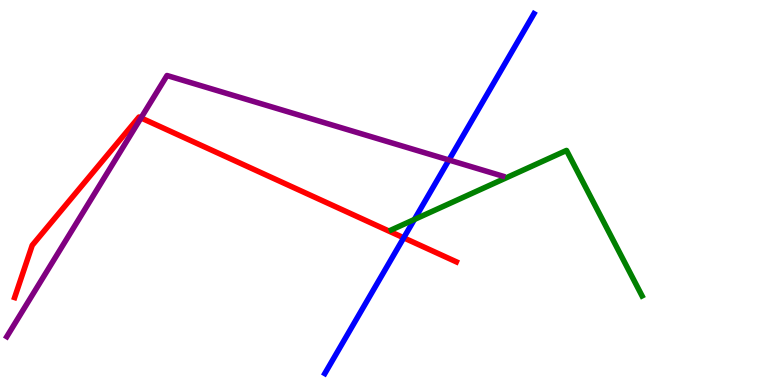[{'lines': ['blue', 'red'], 'intersections': [{'x': 5.21, 'y': 3.82}]}, {'lines': ['green', 'red'], 'intersections': []}, {'lines': ['purple', 'red'], 'intersections': [{'x': 1.82, 'y': 6.94}]}, {'lines': ['blue', 'green'], 'intersections': [{'x': 5.35, 'y': 4.3}]}, {'lines': ['blue', 'purple'], 'intersections': [{'x': 5.79, 'y': 5.84}]}, {'lines': ['green', 'purple'], 'intersections': []}]